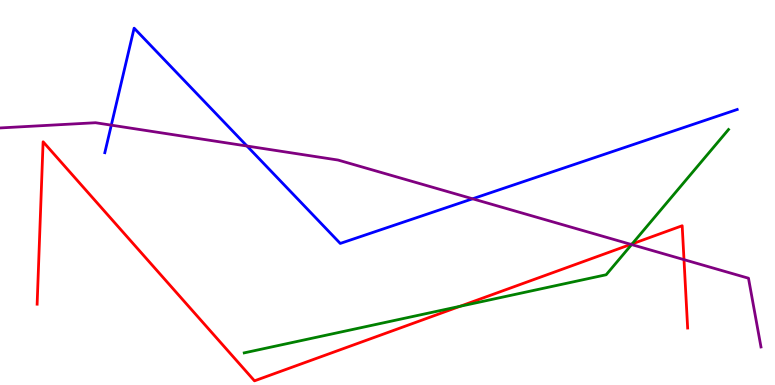[{'lines': ['blue', 'red'], 'intersections': []}, {'lines': ['green', 'red'], 'intersections': [{'x': 5.94, 'y': 2.04}, {'x': 8.16, 'y': 3.67}]}, {'lines': ['purple', 'red'], 'intersections': [{'x': 8.14, 'y': 3.65}, {'x': 8.83, 'y': 3.26}]}, {'lines': ['blue', 'green'], 'intersections': []}, {'lines': ['blue', 'purple'], 'intersections': [{'x': 1.44, 'y': 6.75}, {'x': 3.19, 'y': 6.21}, {'x': 6.1, 'y': 4.84}]}, {'lines': ['green', 'purple'], 'intersections': [{'x': 8.15, 'y': 3.65}]}]